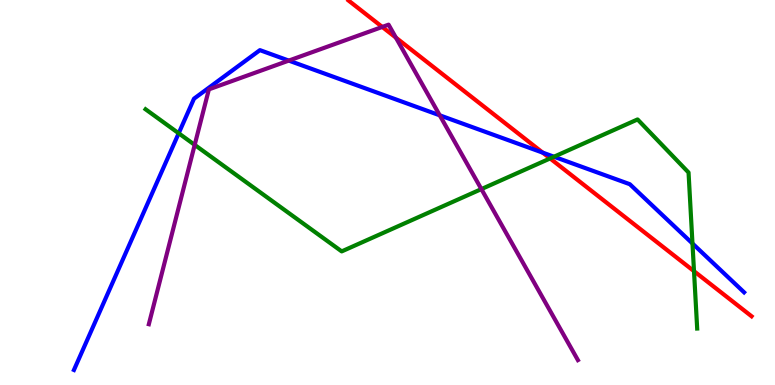[{'lines': ['blue', 'red'], 'intersections': [{'x': 7.0, 'y': 6.04}]}, {'lines': ['green', 'red'], 'intersections': [{'x': 7.1, 'y': 5.88}, {'x': 8.95, 'y': 2.96}]}, {'lines': ['purple', 'red'], 'intersections': [{'x': 4.93, 'y': 9.3}, {'x': 5.11, 'y': 9.02}]}, {'lines': ['blue', 'green'], 'intersections': [{'x': 2.31, 'y': 6.54}, {'x': 7.15, 'y': 5.93}, {'x': 8.94, 'y': 3.68}]}, {'lines': ['blue', 'purple'], 'intersections': [{'x': 3.73, 'y': 8.43}, {'x': 5.67, 'y': 7.0}]}, {'lines': ['green', 'purple'], 'intersections': [{'x': 2.51, 'y': 6.24}, {'x': 6.21, 'y': 5.09}]}]